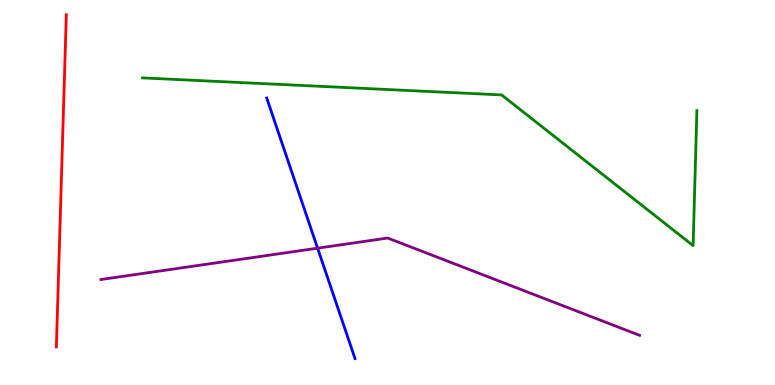[{'lines': ['blue', 'red'], 'intersections': []}, {'lines': ['green', 'red'], 'intersections': []}, {'lines': ['purple', 'red'], 'intersections': []}, {'lines': ['blue', 'green'], 'intersections': []}, {'lines': ['blue', 'purple'], 'intersections': [{'x': 4.1, 'y': 3.55}]}, {'lines': ['green', 'purple'], 'intersections': []}]